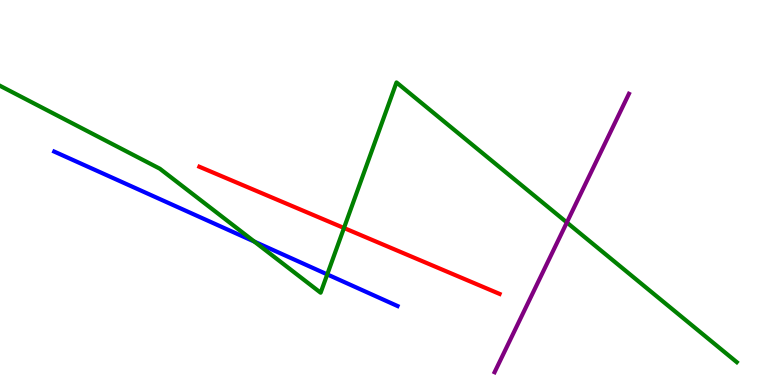[{'lines': ['blue', 'red'], 'intersections': []}, {'lines': ['green', 'red'], 'intersections': [{'x': 4.44, 'y': 4.08}]}, {'lines': ['purple', 'red'], 'intersections': []}, {'lines': ['blue', 'green'], 'intersections': [{'x': 3.28, 'y': 3.72}, {'x': 4.22, 'y': 2.87}]}, {'lines': ['blue', 'purple'], 'intersections': []}, {'lines': ['green', 'purple'], 'intersections': [{'x': 7.31, 'y': 4.22}]}]